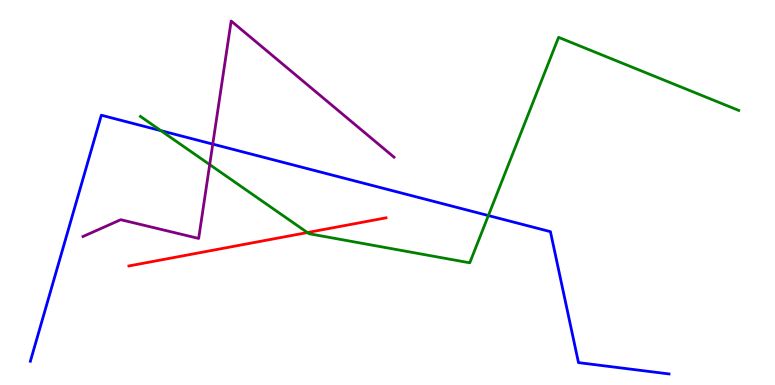[{'lines': ['blue', 'red'], 'intersections': []}, {'lines': ['green', 'red'], 'intersections': [{'x': 3.97, 'y': 3.96}]}, {'lines': ['purple', 'red'], 'intersections': []}, {'lines': ['blue', 'green'], 'intersections': [{'x': 2.08, 'y': 6.61}, {'x': 6.3, 'y': 4.4}]}, {'lines': ['blue', 'purple'], 'intersections': [{'x': 2.75, 'y': 6.26}]}, {'lines': ['green', 'purple'], 'intersections': [{'x': 2.71, 'y': 5.72}]}]